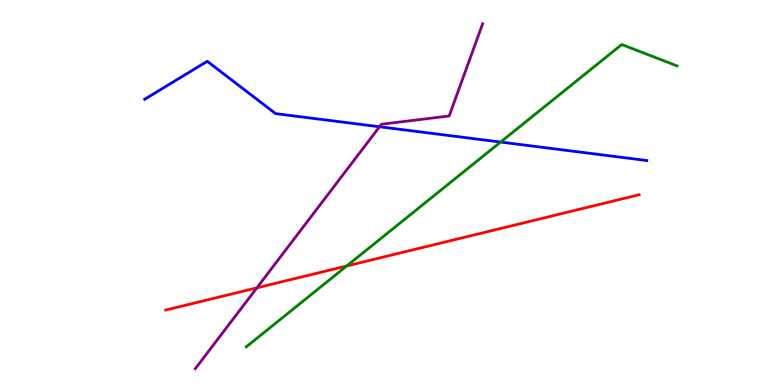[{'lines': ['blue', 'red'], 'intersections': []}, {'lines': ['green', 'red'], 'intersections': [{'x': 4.47, 'y': 3.09}]}, {'lines': ['purple', 'red'], 'intersections': [{'x': 3.31, 'y': 2.52}]}, {'lines': ['blue', 'green'], 'intersections': [{'x': 6.46, 'y': 6.31}]}, {'lines': ['blue', 'purple'], 'intersections': [{'x': 4.9, 'y': 6.71}]}, {'lines': ['green', 'purple'], 'intersections': []}]